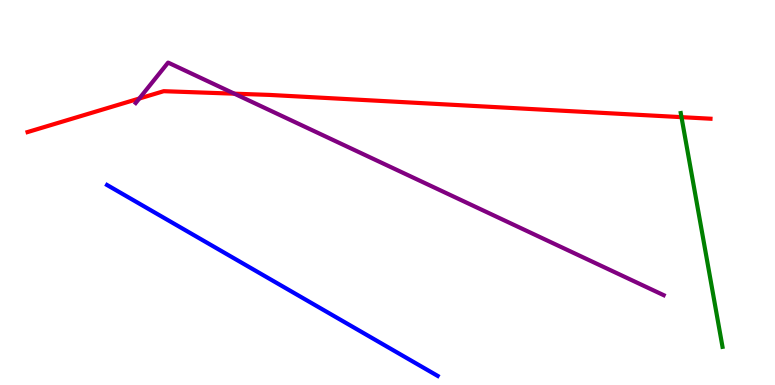[{'lines': ['blue', 'red'], 'intersections': []}, {'lines': ['green', 'red'], 'intersections': [{'x': 8.79, 'y': 6.96}]}, {'lines': ['purple', 'red'], 'intersections': [{'x': 1.8, 'y': 7.44}, {'x': 3.02, 'y': 7.57}]}, {'lines': ['blue', 'green'], 'intersections': []}, {'lines': ['blue', 'purple'], 'intersections': []}, {'lines': ['green', 'purple'], 'intersections': []}]